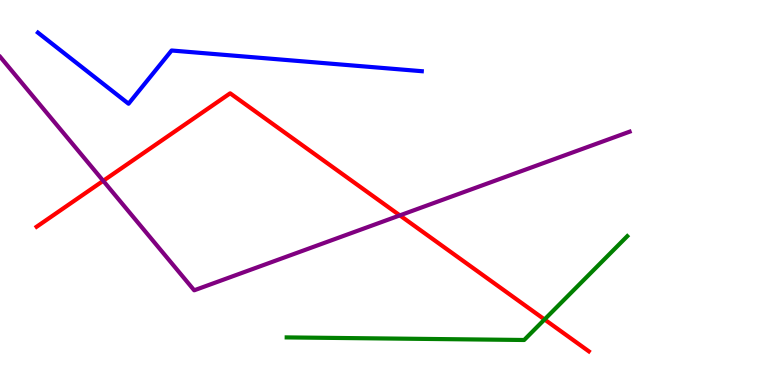[{'lines': ['blue', 'red'], 'intersections': []}, {'lines': ['green', 'red'], 'intersections': [{'x': 7.03, 'y': 1.7}]}, {'lines': ['purple', 'red'], 'intersections': [{'x': 1.33, 'y': 5.3}, {'x': 5.16, 'y': 4.41}]}, {'lines': ['blue', 'green'], 'intersections': []}, {'lines': ['blue', 'purple'], 'intersections': []}, {'lines': ['green', 'purple'], 'intersections': []}]